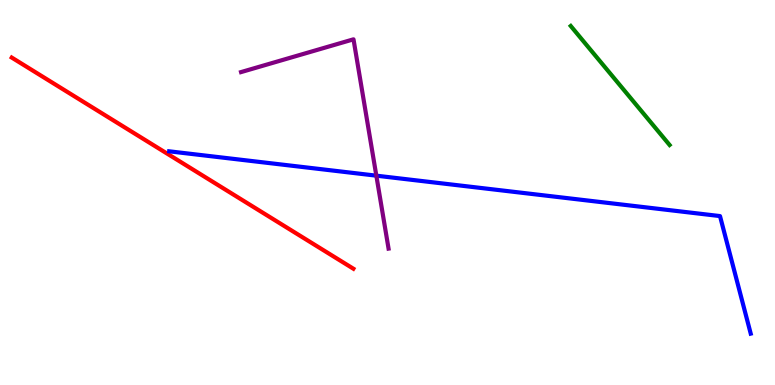[{'lines': ['blue', 'red'], 'intersections': []}, {'lines': ['green', 'red'], 'intersections': []}, {'lines': ['purple', 'red'], 'intersections': []}, {'lines': ['blue', 'green'], 'intersections': []}, {'lines': ['blue', 'purple'], 'intersections': [{'x': 4.86, 'y': 5.44}]}, {'lines': ['green', 'purple'], 'intersections': []}]